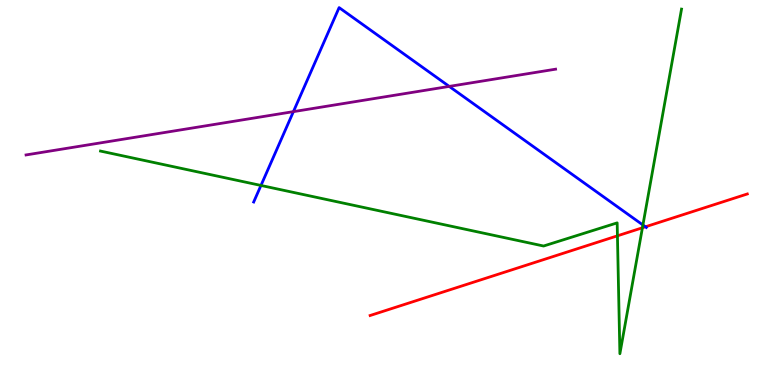[{'lines': ['blue', 'red'], 'intersections': [{'x': 8.33, 'y': 4.11}]}, {'lines': ['green', 'red'], 'intersections': [{'x': 7.97, 'y': 3.87}, {'x': 8.29, 'y': 4.08}]}, {'lines': ['purple', 'red'], 'intersections': []}, {'lines': ['blue', 'green'], 'intersections': [{'x': 3.37, 'y': 5.18}, {'x': 8.3, 'y': 4.16}]}, {'lines': ['blue', 'purple'], 'intersections': [{'x': 3.79, 'y': 7.1}, {'x': 5.8, 'y': 7.76}]}, {'lines': ['green', 'purple'], 'intersections': []}]